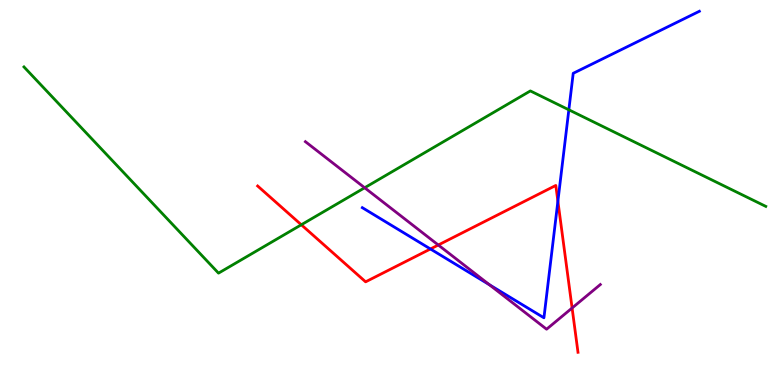[{'lines': ['blue', 'red'], 'intersections': [{'x': 5.55, 'y': 3.53}, {'x': 7.2, 'y': 4.77}]}, {'lines': ['green', 'red'], 'intersections': [{'x': 3.89, 'y': 4.16}]}, {'lines': ['purple', 'red'], 'intersections': [{'x': 5.66, 'y': 3.64}, {'x': 7.38, 'y': 2.0}]}, {'lines': ['blue', 'green'], 'intersections': [{'x': 7.34, 'y': 7.15}]}, {'lines': ['blue', 'purple'], 'intersections': [{'x': 6.31, 'y': 2.61}]}, {'lines': ['green', 'purple'], 'intersections': [{'x': 4.71, 'y': 5.12}]}]